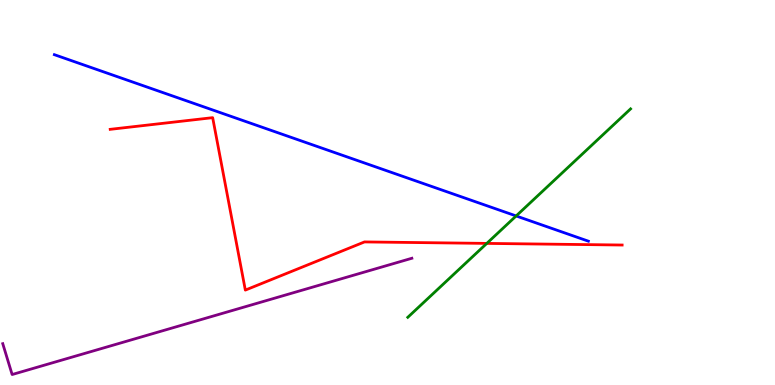[{'lines': ['blue', 'red'], 'intersections': []}, {'lines': ['green', 'red'], 'intersections': [{'x': 6.28, 'y': 3.68}]}, {'lines': ['purple', 'red'], 'intersections': []}, {'lines': ['blue', 'green'], 'intersections': [{'x': 6.66, 'y': 4.39}]}, {'lines': ['blue', 'purple'], 'intersections': []}, {'lines': ['green', 'purple'], 'intersections': []}]